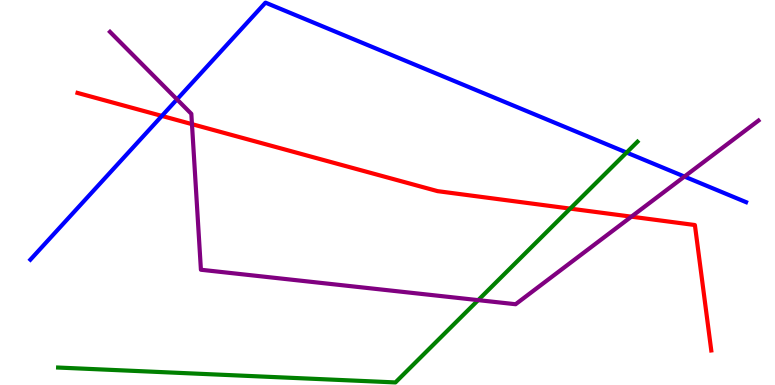[{'lines': ['blue', 'red'], 'intersections': [{'x': 2.09, 'y': 6.99}]}, {'lines': ['green', 'red'], 'intersections': [{'x': 7.36, 'y': 4.58}]}, {'lines': ['purple', 'red'], 'intersections': [{'x': 2.48, 'y': 6.78}, {'x': 8.15, 'y': 4.37}]}, {'lines': ['blue', 'green'], 'intersections': [{'x': 8.09, 'y': 6.04}]}, {'lines': ['blue', 'purple'], 'intersections': [{'x': 2.28, 'y': 7.42}, {'x': 8.83, 'y': 5.41}]}, {'lines': ['green', 'purple'], 'intersections': [{'x': 6.17, 'y': 2.2}]}]